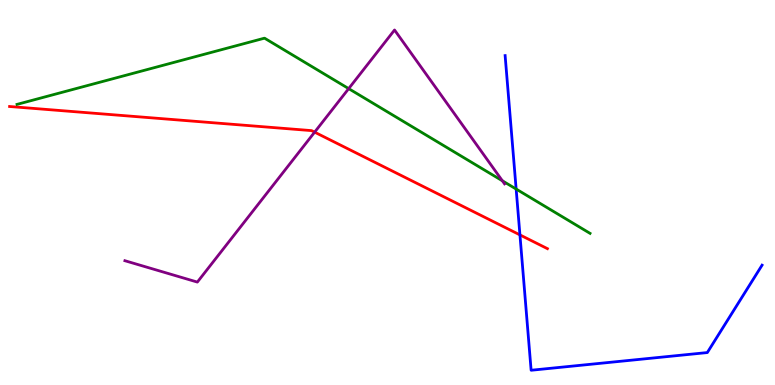[{'lines': ['blue', 'red'], 'intersections': [{'x': 6.71, 'y': 3.9}]}, {'lines': ['green', 'red'], 'intersections': []}, {'lines': ['purple', 'red'], 'intersections': [{'x': 4.06, 'y': 6.57}]}, {'lines': ['blue', 'green'], 'intersections': [{'x': 6.66, 'y': 5.09}]}, {'lines': ['blue', 'purple'], 'intersections': []}, {'lines': ['green', 'purple'], 'intersections': [{'x': 4.5, 'y': 7.7}, {'x': 6.48, 'y': 5.3}]}]